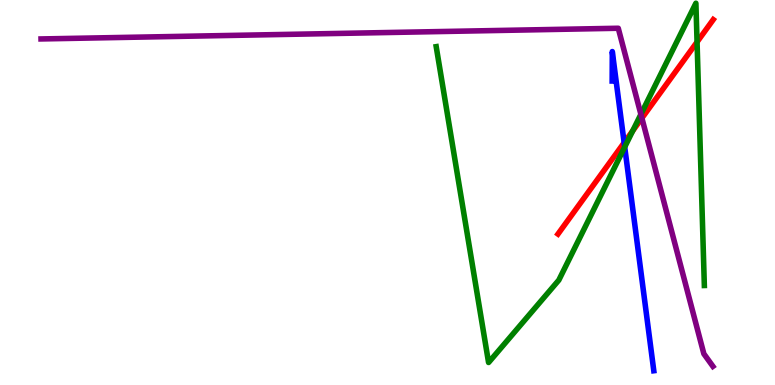[{'lines': ['blue', 'red'], 'intersections': [{'x': 8.05, 'y': 6.29}]}, {'lines': ['green', 'red'], 'intersections': [{'x': 8.16, 'y': 6.6}, {'x': 8.99, 'y': 8.91}]}, {'lines': ['purple', 'red'], 'intersections': [{'x': 8.28, 'y': 6.93}]}, {'lines': ['blue', 'green'], 'intersections': [{'x': 8.06, 'y': 6.18}]}, {'lines': ['blue', 'purple'], 'intersections': []}, {'lines': ['green', 'purple'], 'intersections': [{'x': 8.27, 'y': 7.03}]}]